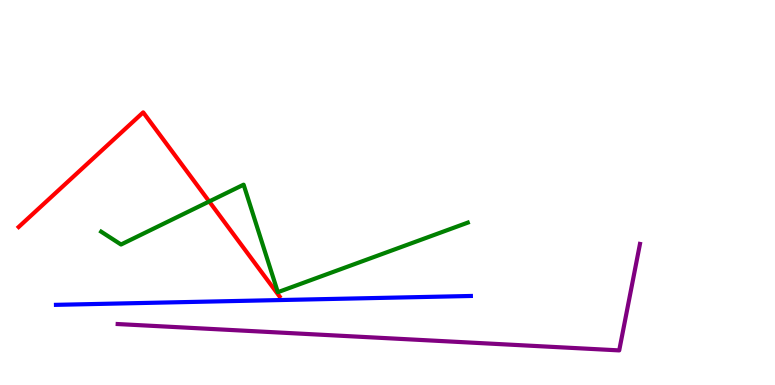[{'lines': ['blue', 'red'], 'intersections': []}, {'lines': ['green', 'red'], 'intersections': [{'x': 2.7, 'y': 4.77}]}, {'lines': ['purple', 'red'], 'intersections': []}, {'lines': ['blue', 'green'], 'intersections': []}, {'lines': ['blue', 'purple'], 'intersections': []}, {'lines': ['green', 'purple'], 'intersections': []}]